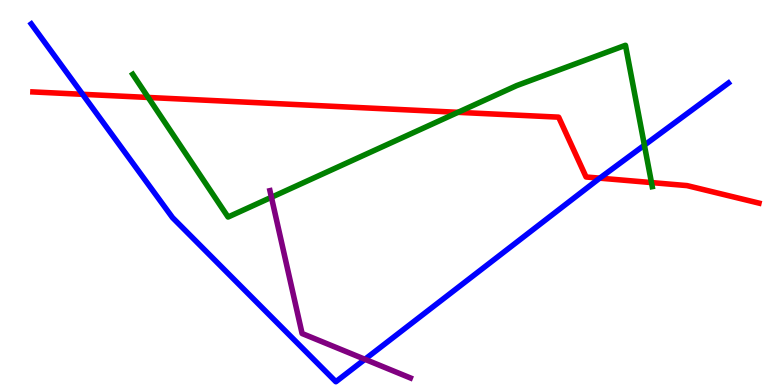[{'lines': ['blue', 'red'], 'intersections': [{'x': 1.07, 'y': 7.55}, {'x': 7.74, 'y': 5.37}]}, {'lines': ['green', 'red'], 'intersections': [{'x': 1.91, 'y': 7.47}, {'x': 5.91, 'y': 7.08}, {'x': 8.41, 'y': 5.26}]}, {'lines': ['purple', 'red'], 'intersections': []}, {'lines': ['blue', 'green'], 'intersections': [{'x': 8.31, 'y': 6.23}]}, {'lines': ['blue', 'purple'], 'intersections': [{'x': 4.71, 'y': 0.668}]}, {'lines': ['green', 'purple'], 'intersections': [{'x': 3.5, 'y': 4.88}]}]